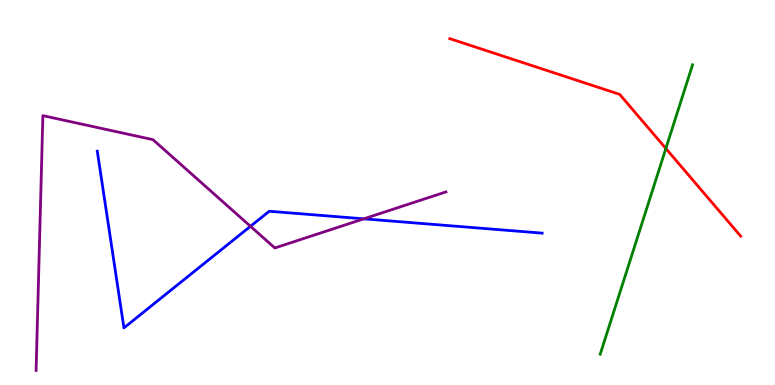[{'lines': ['blue', 'red'], 'intersections': []}, {'lines': ['green', 'red'], 'intersections': [{'x': 8.59, 'y': 6.14}]}, {'lines': ['purple', 'red'], 'intersections': []}, {'lines': ['blue', 'green'], 'intersections': []}, {'lines': ['blue', 'purple'], 'intersections': [{'x': 3.23, 'y': 4.12}, {'x': 4.69, 'y': 4.32}]}, {'lines': ['green', 'purple'], 'intersections': []}]